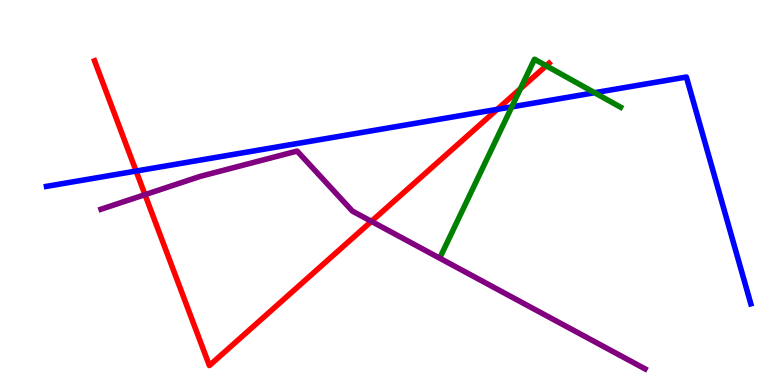[{'lines': ['blue', 'red'], 'intersections': [{'x': 1.76, 'y': 5.56}, {'x': 6.42, 'y': 7.16}]}, {'lines': ['green', 'red'], 'intersections': [{'x': 6.72, 'y': 7.7}, {'x': 7.05, 'y': 8.29}]}, {'lines': ['purple', 'red'], 'intersections': [{'x': 1.87, 'y': 4.94}, {'x': 4.79, 'y': 4.25}]}, {'lines': ['blue', 'green'], 'intersections': [{'x': 6.6, 'y': 7.22}, {'x': 7.67, 'y': 7.59}]}, {'lines': ['blue', 'purple'], 'intersections': []}, {'lines': ['green', 'purple'], 'intersections': []}]